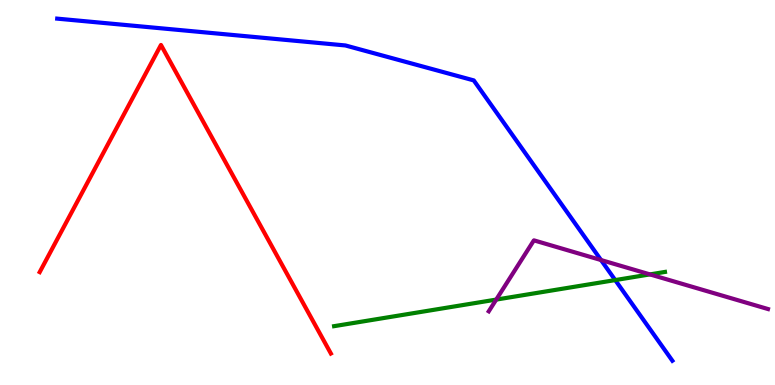[{'lines': ['blue', 'red'], 'intersections': []}, {'lines': ['green', 'red'], 'intersections': []}, {'lines': ['purple', 'red'], 'intersections': []}, {'lines': ['blue', 'green'], 'intersections': [{'x': 7.94, 'y': 2.73}]}, {'lines': ['blue', 'purple'], 'intersections': [{'x': 7.76, 'y': 3.25}]}, {'lines': ['green', 'purple'], 'intersections': [{'x': 6.4, 'y': 2.22}, {'x': 8.39, 'y': 2.87}]}]